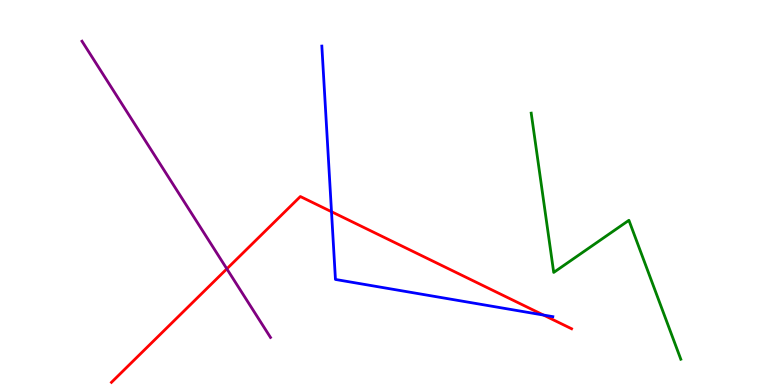[{'lines': ['blue', 'red'], 'intersections': [{'x': 4.28, 'y': 4.5}, {'x': 7.01, 'y': 1.82}]}, {'lines': ['green', 'red'], 'intersections': []}, {'lines': ['purple', 'red'], 'intersections': [{'x': 2.93, 'y': 3.02}]}, {'lines': ['blue', 'green'], 'intersections': []}, {'lines': ['blue', 'purple'], 'intersections': []}, {'lines': ['green', 'purple'], 'intersections': []}]